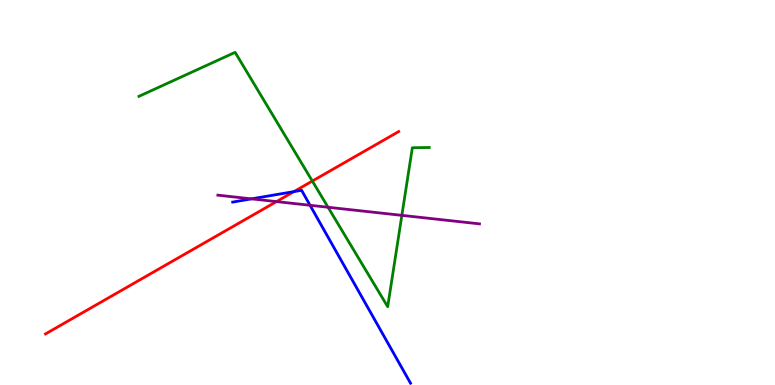[{'lines': ['blue', 'red'], 'intersections': [{'x': 3.79, 'y': 5.02}]}, {'lines': ['green', 'red'], 'intersections': [{'x': 4.03, 'y': 5.3}]}, {'lines': ['purple', 'red'], 'intersections': [{'x': 3.57, 'y': 4.76}]}, {'lines': ['blue', 'green'], 'intersections': []}, {'lines': ['blue', 'purple'], 'intersections': [{'x': 3.25, 'y': 4.83}, {'x': 4.0, 'y': 4.67}]}, {'lines': ['green', 'purple'], 'intersections': [{'x': 4.23, 'y': 4.62}, {'x': 5.19, 'y': 4.41}]}]